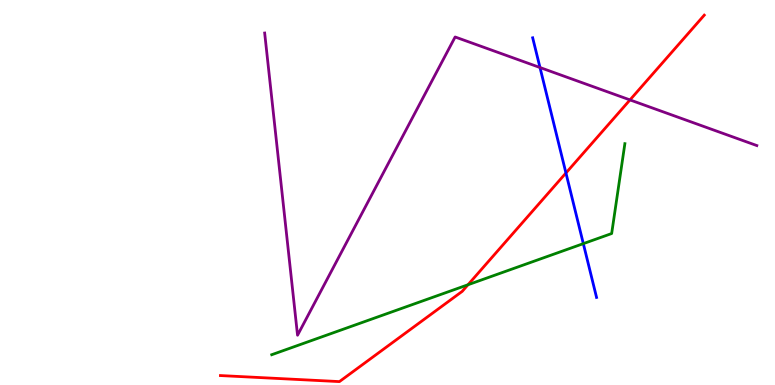[{'lines': ['blue', 'red'], 'intersections': [{'x': 7.3, 'y': 5.51}]}, {'lines': ['green', 'red'], 'intersections': [{'x': 6.04, 'y': 2.6}]}, {'lines': ['purple', 'red'], 'intersections': [{'x': 8.13, 'y': 7.4}]}, {'lines': ['blue', 'green'], 'intersections': [{'x': 7.53, 'y': 3.67}]}, {'lines': ['blue', 'purple'], 'intersections': [{'x': 6.97, 'y': 8.25}]}, {'lines': ['green', 'purple'], 'intersections': []}]